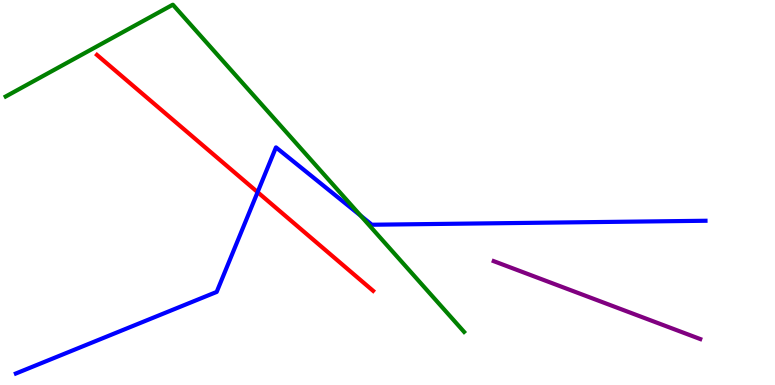[{'lines': ['blue', 'red'], 'intersections': [{'x': 3.32, 'y': 5.01}]}, {'lines': ['green', 'red'], 'intersections': []}, {'lines': ['purple', 'red'], 'intersections': []}, {'lines': ['blue', 'green'], 'intersections': [{'x': 4.65, 'y': 4.4}]}, {'lines': ['blue', 'purple'], 'intersections': []}, {'lines': ['green', 'purple'], 'intersections': []}]